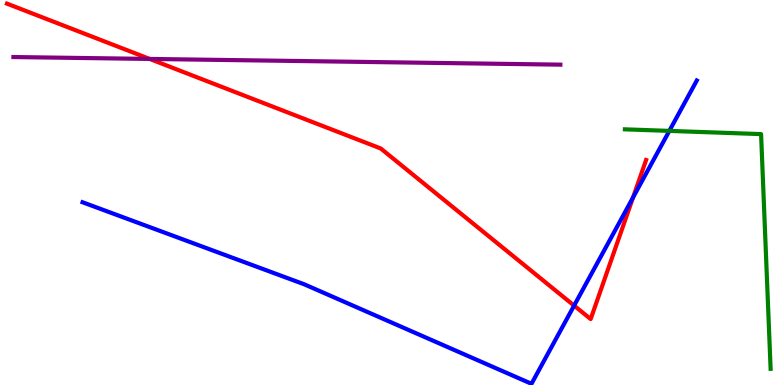[{'lines': ['blue', 'red'], 'intersections': [{'x': 7.41, 'y': 2.06}, {'x': 8.17, 'y': 4.87}]}, {'lines': ['green', 'red'], 'intersections': []}, {'lines': ['purple', 'red'], 'intersections': [{'x': 1.93, 'y': 8.47}]}, {'lines': ['blue', 'green'], 'intersections': [{'x': 8.64, 'y': 6.6}]}, {'lines': ['blue', 'purple'], 'intersections': []}, {'lines': ['green', 'purple'], 'intersections': []}]